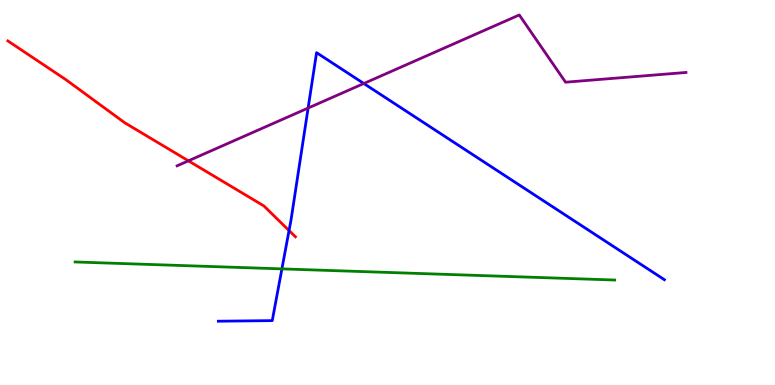[{'lines': ['blue', 'red'], 'intersections': [{'x': 3.73, 'y': 4.01}]}, {'lines': ['green', 'red'], 'intersections': []}, {'lines': ['purple', 'red'], 'intersections': [{'x': 2.43, 'y': 5.82}]}, {'lines': ['blue', 'green'], 'intersections': [{'x': 3.64, 'y': 3.02}]}, {'lines': ['blue', 'purple'], 'intersections': [{'x': 3.98, 'y': 7.19}, {'x': 4.69, 'y': 7.83}]}, {'lines': ['green', 'purple'], 'intersections': []}]